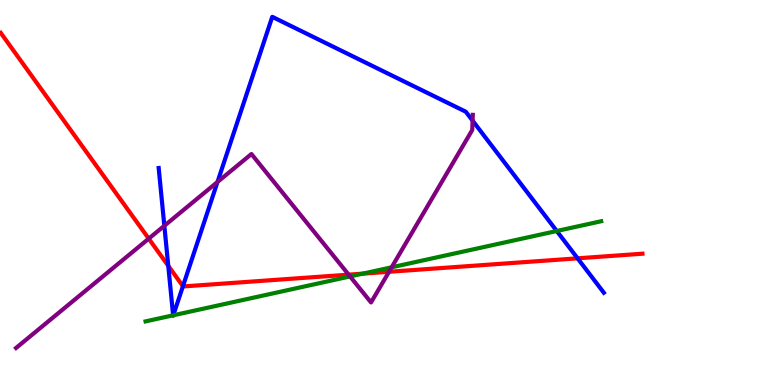[{'lines': ['blue', 'red'], 'intersections': [{'x': 2.17, 'y': 3.1}, {'x': 2.36, 'y': 2.57}, {'x': 7.45, 'y': 3.29}]}, {'lines': ['green', 'red'], 'intersections': [{'x': 4.68, 'y': 2.89}]}, {'lines': ['purple', 'red'], 'intersections': [{'x': 1.92, 'y': 3.8}, {'x': 4.5, 'y': 2.87}, {'x': 5.02, 'y': 2.94}]}, {'lines': ['blue', 'green'], 'intersections': [{'x': 2.23, 'y': 1.81}, {'x': 2.24, 'y': 1.81}, {'x': 7.18, 'y': 4.0}]}, {'lines': ['blue', 'purple'], 'intersections': [{'x': 2.12, 'y': 4.14}, {'x': 2.81, 'y': 5.27}, {'x': 6.1, 'y': 6.87}]}, {'lines': ['green', 'purple'], 'intersections': [{'x': 4.52, 'y': 2.82}, {'x': 5.05, 'y': 3.06}]}]